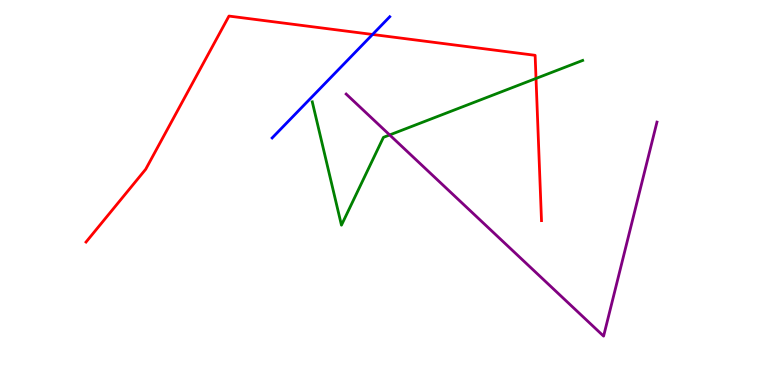[{'lines': ['blue', 'red'], 'intersections': [{'x': 4.81, 'y': 9.1}]}, {'lines': ['green', 'red'], 'intersections': [{'x': 6.92, 'y': 7.96}]}, {'lines': ['purple', 'red'], 'intersections': []}, {'lines': ['blue', 'green'], 'intersections': []}, {'lines': ['blue', 'purple'], 'intersections': []}, {'lines': ['green', 'purple'], 'intersections': [{'x': 5.03, 'y': 6.49}]}]